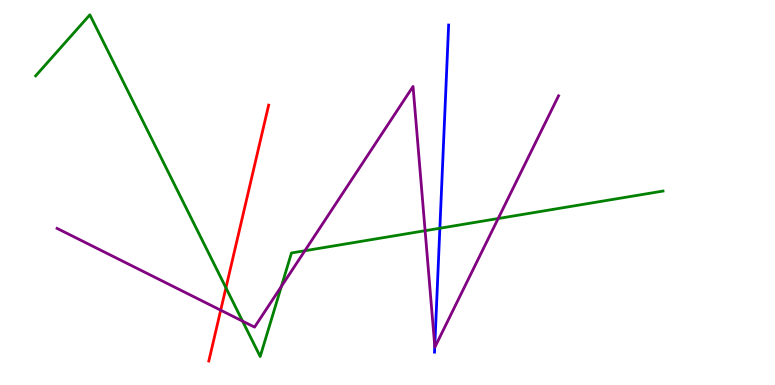[{'lines': ['blue', 'red'], 'intersections': []}, {'lines': ['green', 'red'], 'intersections': [{'x': 2.92, 'y': 2.53}]}, {'lines': ['purple', 'red'], 'intersections': [{'x': 2.85, 'y': 1.94}]}, {'lines': ['blue', 'green'], 'intersections': [{'x': 5.68, 'y': 4.07}]}, {'lines': ['blue', 'purple'], 'intersections': [{'x': 5.61, 'y': 1.01}]}, {'lines': ['green', 'purple'], 'intersections': [{'x': 3.13, 'y': 1.66}, {'x': 3.63, 'y': 2.56}, {'x': 3.93, 'y': 3.49}, {'x': 5.49, 'y': 4.01}, {'x': 6.43, 'y': 4.32}]}]